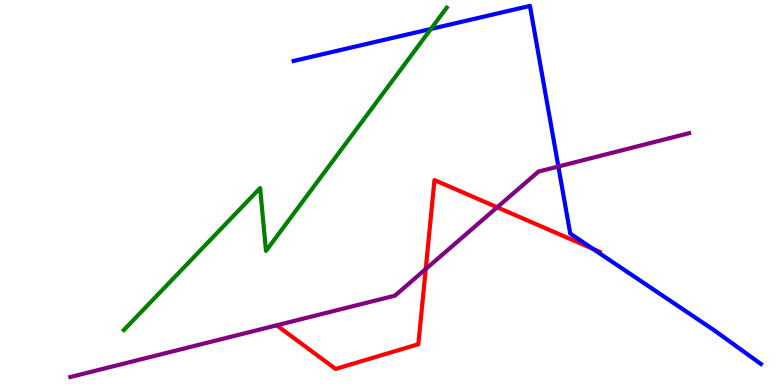[{'lines': ['blue', 'red'], 'intersections': [{'x': 7.65, 'y': 3.54}]}, {'lines': ['green', 'red'], 'intersections': []}, {'lines': ['purple', 'red'], 'intersections': [{'x': 5.49, 'y': 3.01}, {'x': 6.42, 'y': 4.62}]}, {'lines': ['blue', 'green'], 'intersections': [{'x': 5.56, 'y': 9.25}]}, {'lines': ['blue', 'purple'], 'intersections': [{'x': 7.2, 'y': 5.68}]}, {'lines': ['green', 'purple'], 'intersections': []}]